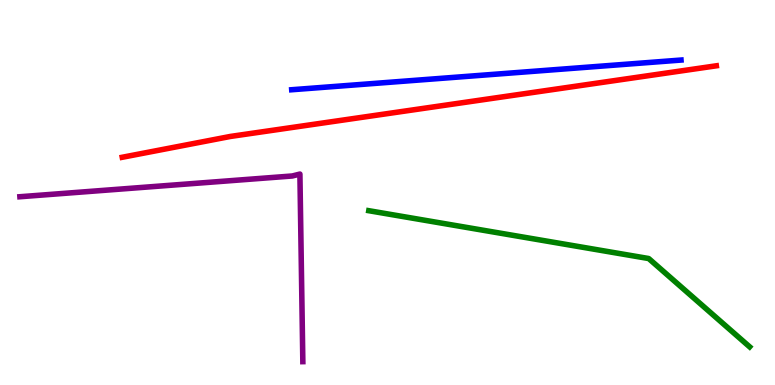[{'lines': ['blue', 'red'], 'intersections': []}, {'lines': ['green', 'red'], 'intersections': []}, {'lines': ['purple', 'red'], 'intersections': []}, {'lines': ['blue', 'green'], 'intersections': []}, {'lines': ['blue', 'purple'], 'intersections': []}, {'lines': ['green', 'purple'], 'intersections': []}]